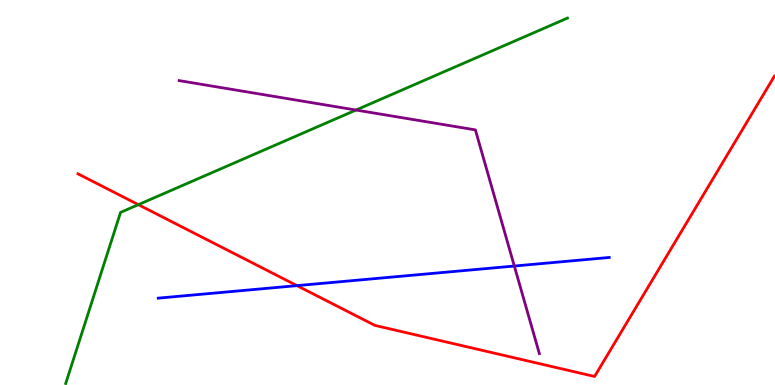[{'lines': ['blue', 'red'], 'intersections': [{'x': 3.83, 'y': 2.58}]}, {'lines': ['green', 'red'], 'intersections': [{'x': 1.79, 'y': 4.68}]}, {'lines': ['purple', 'red'], 'intersections': []}, {'lines': ['blue', 'green'], 'intersections': []}, {'lines': ['blue', 'purple'], 'intersections': [{'x': 6.64, 'y': 3.09}]}, {'lines': ['green', 'purple'], 'intersections': [{'x': 4.59, 'y': 7.14}]}]